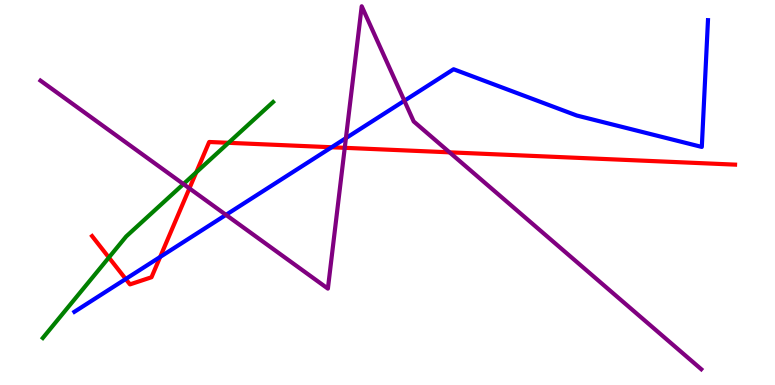[{'lines': ['blue', 'red'], 'intersections': [{'x': 1.62, 'y': 2.75}, {'x': 2.07, 'y': 3.33}, {'x': 4.28, 'y': 6.18}]}, {'lines': ['green', 'red'], 'intersections': [{'x': 1.4, 'y': 3.31}, {'x': 2.53, 'y': 5.52}, {'x': 2.95, 'y': 6.29}]}, {'lines': ['purple', 'red'], 'intersections': [{'x': 2.44, 'y': 5.11}, {'x': 4.45, 'y': 6.16}, {'x': 5.8, 'y': 6.04}]}, {'lines': ['blue', 'green'], 'intersections': []}, {'lines': ['blue', 'purple'], 'intersections': [{'x': 2.92, 'y': 4.42}, {'x': 4.46, 'y': 6.41}, {'x': 5.22, 'y': 7.38}]}, {'lines': ['green', 'purple'], 'intersections': [{'x': 2.37, 'y': 5.22}]}]